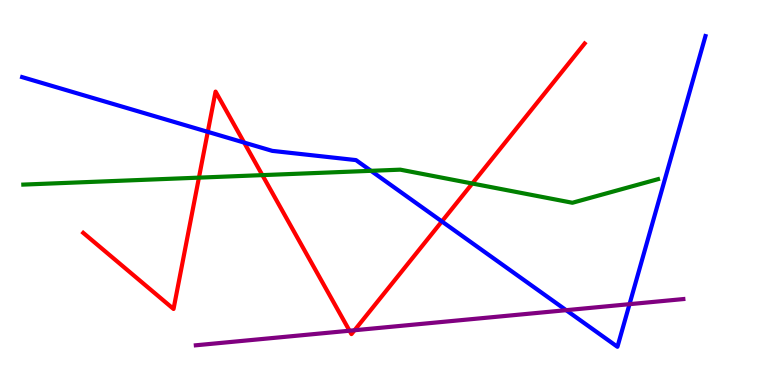[{'lines': ['blue', 'red'], 'intersections': [{'x': 2.68, 'y': 6.58}, {'x': 3.15, 'y': 6.3}, {'x': 5.7, 'y': 4.25}]}, {'lines': ['green', 'red'], 'intersections': [{'x': 2.57, 'y': 5.39}, {'x': 3.39, 'y': 5.45}, {'x': 6.09, 'y': 5.23}]}, {'lines': ['purple', 'red'], 'intersections': [{'x': 4.51, 'y': 1.41}, {'x': 4.57, 'y': 1.42}]}, {'lines': ['blue', 'green'], 'intersections': [{'x': 4.79, 'y': 5.56}]}, {'lines': ['blue', 'purple'], 'intersections': [{'x': 7.31, 'y': 1.94}, {'x': 8.12, 'y': 2.1}]}, {'lines': ['green', 'purple'], 'intersections': []}]